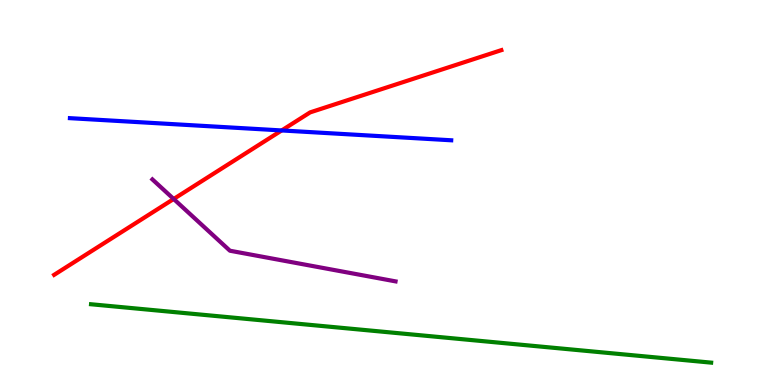[{'lines': ['blue', 'red'], 'intersections': [{'x': 3.63, 'y': 6.61}]}, {'lines': ['green', 'red'], 'intersections': []}, {'lines': ['purple', 'red'], 'intersections': [{'x': 2.24, 'y': 4.83}]}, {'lines': ['blue', 'green'], 'intersections': []}, {'lines': ['blue', 'purple'], 'intersections': []}, {'lines': ['green', 'purple'], 'intersections': []}]